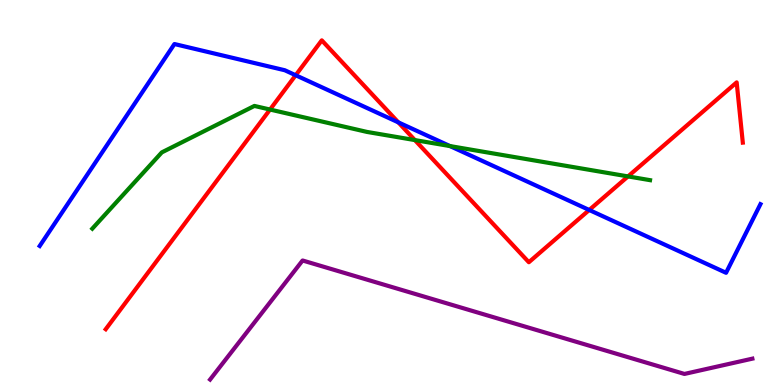[{'lines': ['blue', 'red'], 'intersections': [{'x': 3.82, 'y': 8.05}, {'x': 5.14, 'y': 6.82}, {'x': 7.6, 'y': 4.55}]}, {'lines': ['green', 'red'], 'intersections': [{'x': 3.48, 'y': 7.15}, {'x': 5.35, 'y': 6.36}, {'x': 8.1, 'y': 5.42}]}, {'lines': ['purple', 'red'], 'intersections': []}, {'lines': ['blue', 'green'], 'intersections': [{'x': 5.81, 'y': 6.21}]}, {'lines': ['blue', 'purple'], 'intersections': []}, {'lines': ['green', 'purple'], 'intersections': []}]